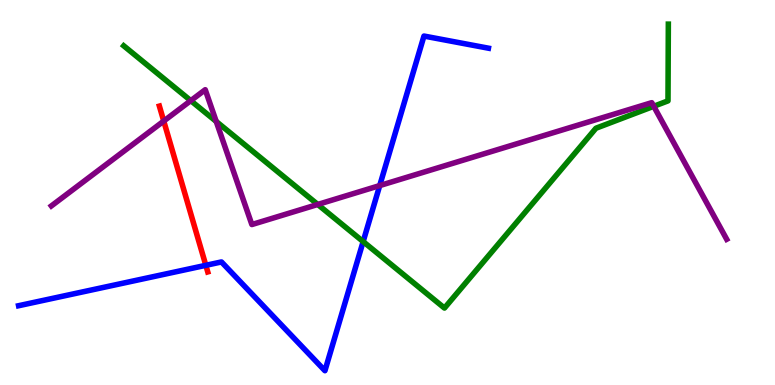[{'lines': ['blue', 'red'], 'intersections': [{'x': 2.66, 'y': 3.11}]}, {'lines': ['green', 'red'], 'intersections': []}, {'lines': ['purple', 'red'], 'intersections': [{'x': 2.11, 'y': 6.86}]}, {'lines': ['blue', 'green'], 'intersections': [{'x': 4.69, 'y': 3.73}]}, {'lines': ['blue', 'purple'], 'intersections': [{'x': 4.9, 'y': 5.18}]}, {'lines': ['green', 'purple'], 'intersections': [{'x': 2.46, 'y': 7.39}, {'x': 2.79, 'y': 6.85}, {'x': 4.1, 'y': 4.69}, {'x': 8.44, 'y': 7.24}]}]